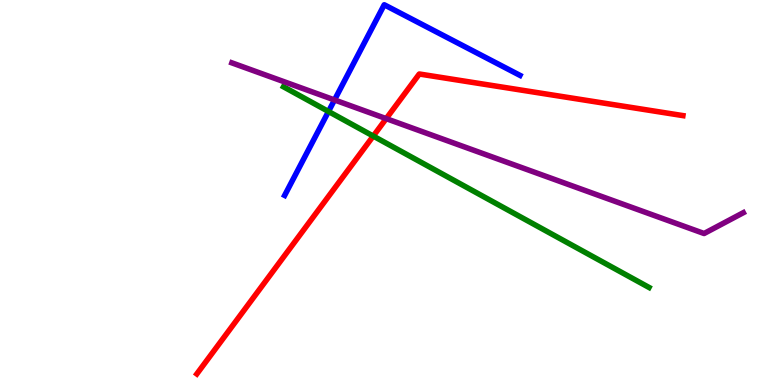[{'lines': ['blue', 'red'], 'intersections': []}, {'lines': ['green', 'red'], 'intersections': [{'x': 4.82, 'y': 6.47}]}, {'lines': ['purple', 'red'], 'intersections': [{'x': 4.98, 'y': 6.92}]}, {'lines': ['blue', 'green'], 'intersections': [{'x': 4.24, 'y': 7.1}]}, {'lines': ['blue', 'purple'], 'intersections': [{'x': 4.32, 'y': 7.4}]}, {'lines': ['green', 'purple'], 'intersections': []}]